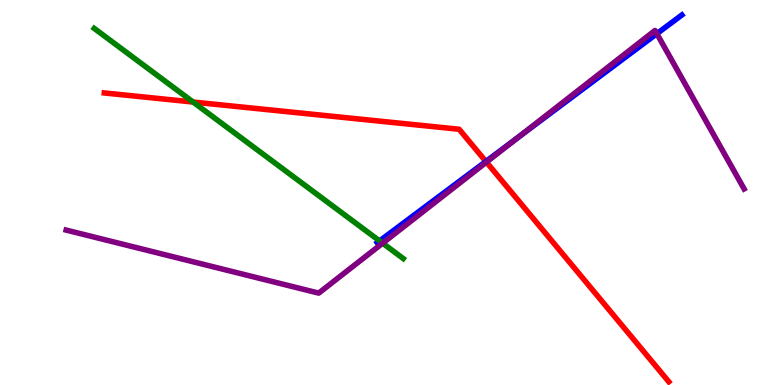[{'lines': ['blue', 'red'], 'intersections': [{'x': 6.27, 'y': 5.81}]}, {'lines': ['green', 'red'], 'intersections': [{'x': 2.49, 'y': 7.35}]}, {'lines': ['purple', 'red'], 'intersections': [{'x': 6.28, 'y': 5.79}]}, {'lines': ['blue', 'green'], 'intersections': [{'x': 4.9, 'y': 3.74}]}, {'lines': ['blue', 'purple'], 'intersections': [{'x': 6.69, 'y': 6.43}, {'x': 8.48, 'y': 9.12}]}, {'lines': ['green', 'purple'], 'intersections': [{'x': 4.94, 'y': 3.68}]}]